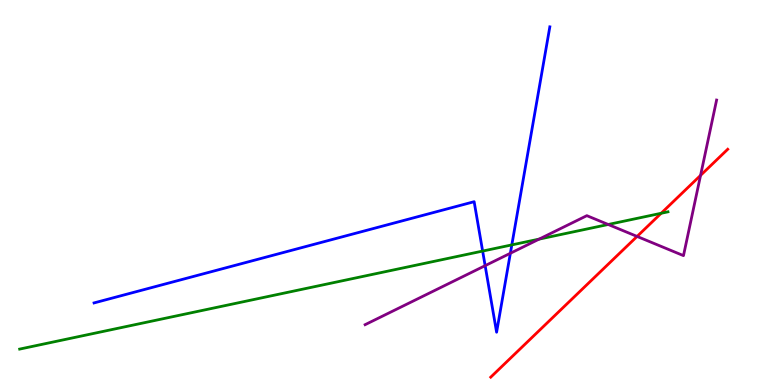[{'lines': ['blue', 'red'], 'intersections': []}, {'lines': ['green', 'red'], 'intersections': [{'x': 8.53, 'y': 4.46}]}, {'lines': ['purple', 'red'], 'intersections': [{'x': 8.22, 'y': 3.86}, {'x': 9.04, 'y': 5.44}]}, {'lines': ['blue', 'green'], 'intersections': [{'x': 6.23, 'y': 3.48}, {'x': 6.6, 'y': 3.64}]}, {'lines': ['blue', 'purple'], 'intersections': [{'x': 6.26, 'y': 3.1}, {'x': 6.59, 'y': 3.42}]}, {'lines': ['green', 'purple'], 'intersections': [{'x': 6.96, 'y': 3.79}, {'x': 7.85, 'y': 4.17}]}]